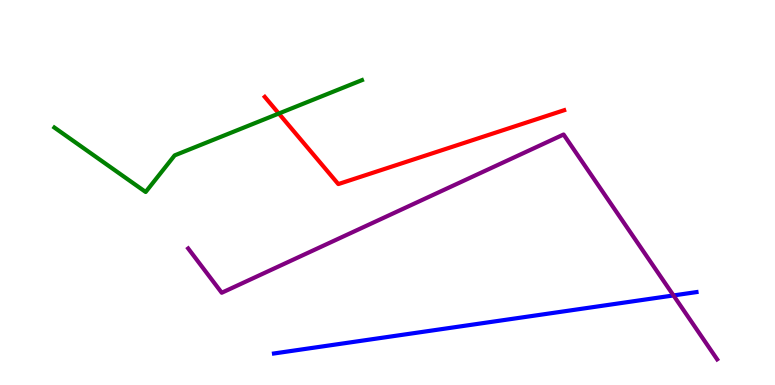[{'lines': ['blue', 'red'], 'intersections': []}, {'lines': ['green', 'red'], 'intersections': [{'x': 3.6, 'y': 7.05}]}, {'lines': ['purple', 'red'], 'intersections': []}, {'lines': ['blue', 'green'], 'intersections': []}, {'lines': ['blue', 'purple'], 'intersections': [{'x': 8.69, 'y': 2.33}]}, {'lines': ['green', 'purple'], 'intersections': []}]